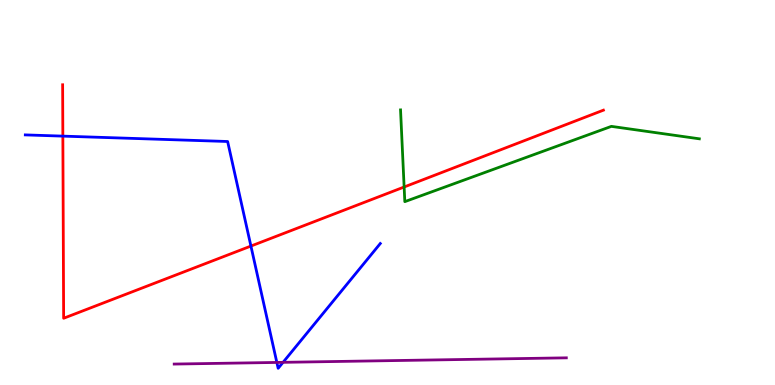[{'lines': ['blue', 'red'], 'intersections': [{'x': 0.811, 'y': 6.46}, {'x': 3.24, 'y': 3.61}]}, {'lines': ['green', 'red'], 'intersections': [{'x': 5.21, 'y': 5.14}]}, {'lines': ['purple', 'red'], 'intersections': []}, {'lines': ['blue', 'green'], 'intersections': []}, {'lines': ['blue', 'purple'], 'intersections': [{'x': 3.57, 'y': 0.586}, {'x': 3.65, 'y': 0.589}]}, {'lines': ['green', 'purple'], 'intersections': []}]